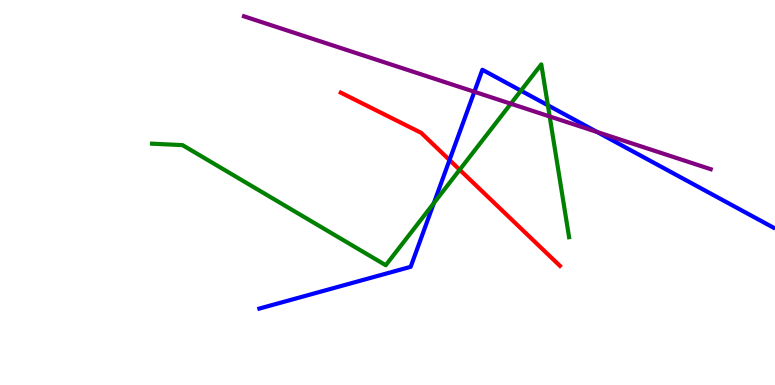[{'lines': ['blue', 'red'], 'intersections': [{'x': 5.8, 'y': 5.84}]}, {'lines': ['green', 'red'], 'intersections': [{'x': 5.93, 'y': 5.59}]}, {'lines': ['purple', 'red'], 'intersections': []}, {'lines': ['blue', 'green'], 'intersections': [{'x': 5.6, 'y': 4.72}, {'x': 6.72, 'y': 7.64}, {'x': 7.07, 'y': 7.27}]}, {'lines': ['blue', 'purple'], 'intersections': [{'x': 6.12, 'y': 7.62}, {'x': 7.7, 'y': 6.57}]}, {'lines': ['green', 'purple'], 'intersections': [{'x': 6.59, 'y': 7.31}, {'x': 7.09, 'y': 6.98}]}]